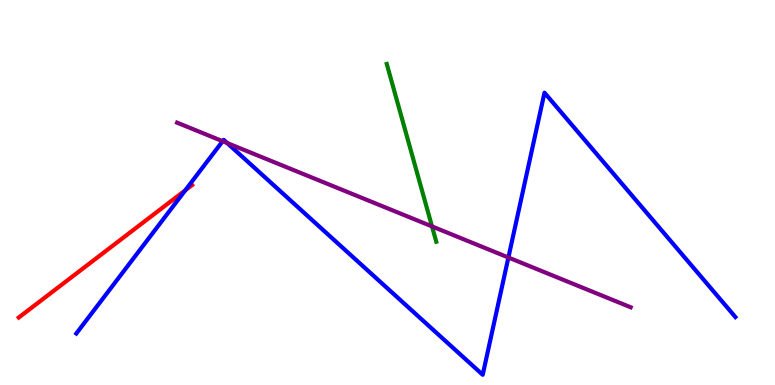[{'lines': ['blue', 'red'], 'intersections': [{'x': 2.39, 'y': 5.06}]}, {'lines': ['green', 'red'], 'intersections': []}, {'lines': ['purple', 'red'], 'intersections': []}, {'lines': ['blue', 'green'], 'intersections': []}, {'lines': ['blue', 'purple'], 'intersections': [{'x': 2.87, 'y': 6.33}, {'x': 2.93, 'y': 6.28}, {'x': 6.56, 'y': 3.31}]}, {'lines': ['green', 'purple'], 'intersections': [{'x': 5.57, 'y': 4.12}]}]